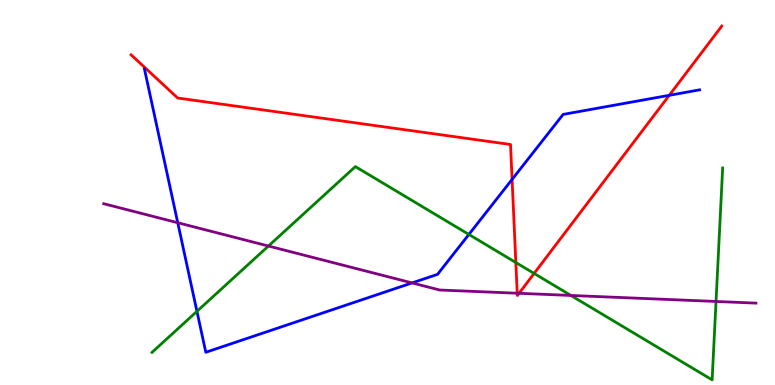[{'lines': ['blue', 'red'], 'intersections': [{'x': 6.61, 'y': 5.34}, {'x': 8.64, 'y': 7.52}]}, {'lines': ['green', 'red'], 'intersections': [{'x': 6.66, 'y': 3.18}, {'x': 6.89, 'y': 2.9}]}, {'lines': ['purple', 'red'], 'intersections': [{'x': 6.67, 'y': 2.38}, {'x': 6.7, 'y': 2.38}]}, {'lines': ['blue', 'green'], 'intersections': [{'x': 2.54, 'y': 1.91}, {'x': 6.05, 'y': 3.91}]}, {'lines': ['blue', 'purple'], 'intersections': [{'x': 2.29, 'y': 4.21}, {'x': 5.32, 'y': 2.65}]}, {'lines': ['green', 'purple'], 'intersections': [{'x': 3.46, 'y': 3.61}, {'x': 7.37, 'y': 2.33}, {'x': 9.24, 'y': 2.17}]}]